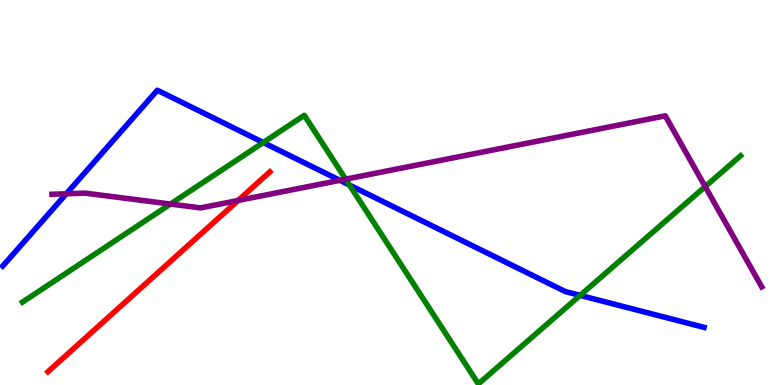[{'lines': ['blue', 'red'], 'intersections': []}, {'lines': ['green', 'red'], 'intersections': []}, {'lines': ['purple', 'red'], 'intersections': [{'x': 3.07, 'y': 4.79}]}, {'lines': ['blue', 'green'], 'intersections': [{'x': 3.4, 'y': 6.3}, {'x': 4.51, 'y': 5.19}, {'x': 7.49, 'y': 2.33}]}, {'lines': ['blue', 'purple'], 'intersections': [{'x': 0.855, 'y': 4.97}, {'x': 4.39, 'y': 5.32}]}, {'lines': ['green', 'purple'], 'intersections': [{'x': 2.2, 'y': 4.7}, {'x': 4.46, 'y': 5.35}, {'x': 9.1, 'y': 5.15}]}]